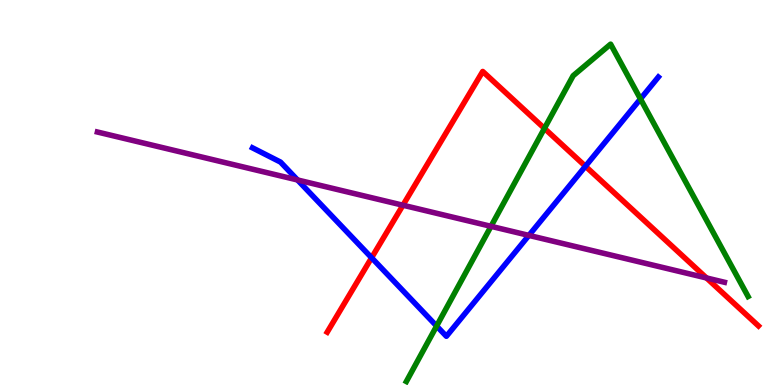[{'lines': ['blue', 'red'], 'intersections': [{'x': 4.79, 'y': 3.31}, {'x': 7.55, 'y': 5.68}]}, {'lines': ['green', 'red'], 'intersections': [{'x': 7.02, 'y': 6.67}]}, {'lines': ['purple', 'red'], 'intersections': [{'x': 5.2, 'y': 4.67}, {'x': 9.12, 'y': 2.78}]}, {'lines': ['blue', 'green'], 'intersections': [{'x': 5.63, 'y': 1.53}, {'x': 8.26, 'y': 7.43}]}, {'lines': ['blue', 'purple'], 'intersections': [{'x': 3.84, 'y': 5.33}, {'x': 6.82, 'y': 3.89}]}, {'lines': ['green', 'purple'], 'intersections': [{'x': 6.34, 'y': 4.12}]}]